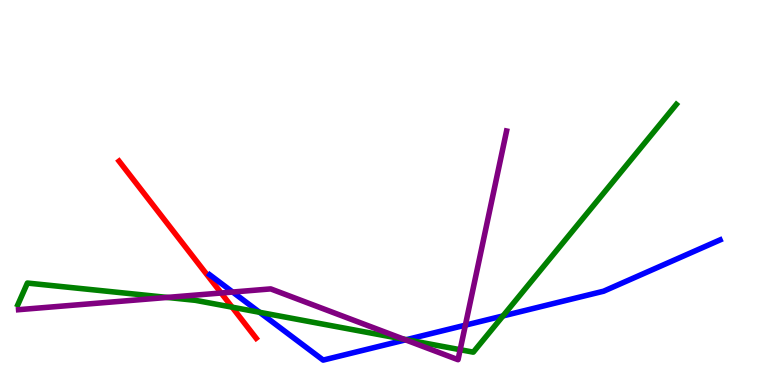[{'lines': ['blue', 'red'], 'intersections': []}, {'lines': ['green', 'red'], 'intersections': [{'x': 3.0, 'y': 2.02}]}, {'lines': ['purple', 'red'], 'intersections': [{'x': 2.85, 'y': 2.39}]}, {'lines': ['blue', 'green'], 'intersections': [{'x': 3.35, 'y': 1.89}, {'x': 5.24, 'y': 1.18}, {'x': 6.49, 'y': 1.79}]}, {'lines': ['blue', 'purple'], 'intersections': [{'x': 3.0, 'y': 2.41}, {'x': 5.23, 'y': 1.17}, {'x': 6.0, 'y': 1.55}]}, {'lines': ['green', 'purple'], 'intersections': [{'x': 2.16, 'y': 2.27}, {'x': 5.21, 'y': 1.19}, {'x': 5.94, 'y': 0.917}]}]